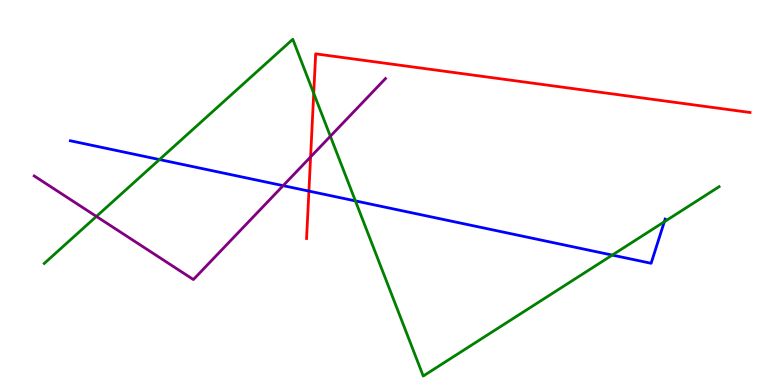[{'lines': ['blue', 'red'], 'intersections': [{'x': 3.99, 'y': 5.04}]}, {'lines': ['green', 'red'], 'intersections': [{'x': 4.05, 'y': 7.58}]}, {'lines': ['purple', 'red'], 'intersections': [{'x': 4.01, 'y': 5.92}]}, {'lines': ['blue', 'green'], 'intersections': [{'x': 2.06, 'y': 5.86}, {'x': 4.59, 'y': 4.78}, {'x': 7.9, 'y': 3.37}, {'x': 8.57, 'y': 4.24}]}, {'lines': ['blue', 'purple'], 'intersections': [{'x': 3.65, 'y': 5.18}]}, {'lines': ['green', 'purple'], 'intersections': [{'x': 1.24, 'y': 4.38}, {'x': 4.26, 'y': 6.46}]}]